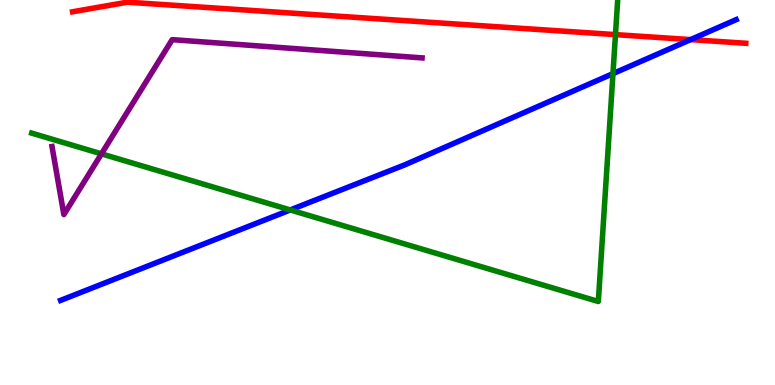[{'lines': ['blue', 'red'], 'intersections': [{'x': 8.91, 'y': 8.97}]}, {'lines': ['green', 'red'], 'intersections': [{'x': 7.94, 'y': 9.1}]}, {'lines': ['purple', 'red'], 'intersections': []}, {'lines': ['blue', 'green'], 'intersections': [{'x': 3.75, 'y': 4.55}, {'x': 7.91, 'y': 8.09}]}, {'lines': ['blue', 'purple'], 'intersections': []}, {'lines': ['green', 'purple'], 'intersections': [{'x': 1.31, 'y': 6.0}]}]